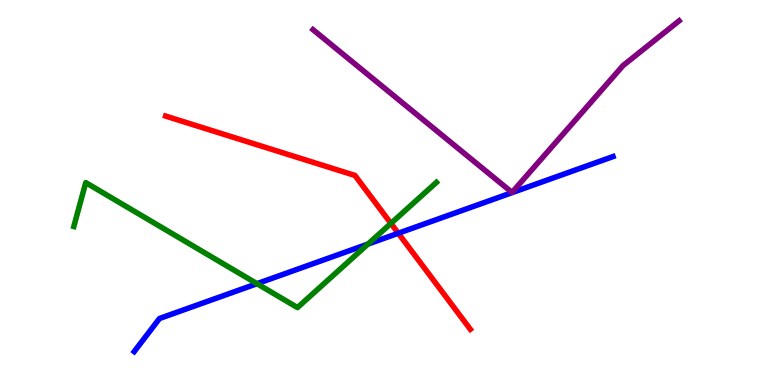[{'lines': ['blue', 'red'], 'intersections': [{'x': 5.14, 'y': 3.94}]}, {'lines': ['green', 'red'], 'intersections': [{'x': 5.04, 'y': 4.2}]}, {'lines': ['purple', 'red'], 'intersections': []}, {'lines': ['blue', 'green'], 'intersections': [{'x': 3.32, 'y': 2.63}, {'x': 4.75, 'y': 3.66}]}, {'lines': ['blue', 'purple'], 'intersections': []}, {'lines': ['green', 'purple'], 'intersections': []}]